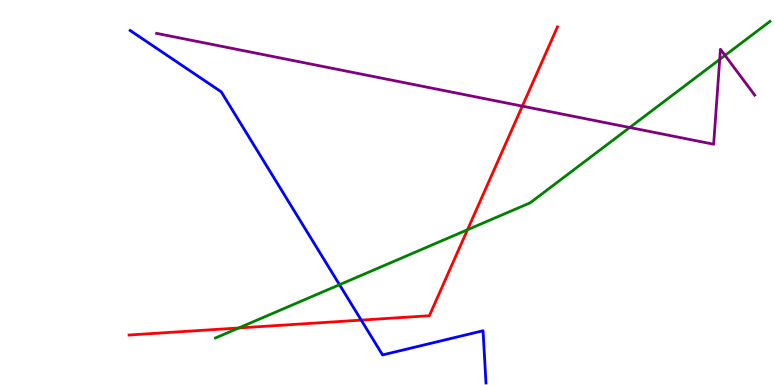[{'lines': ['blue', 'red'], 'intersections': [{'x': 4.66, 'y': 1.69}]}, {'lines': ['green', 'red'], 'intersections': [{'x': 3.08, 'y': 1.48}, {'x': 6.03, 'y': 4.03}]}, {'lines': ['purple', 'red'], 'intersections': [{'x': 6.74, 'y': 7.24}]}, {'lines': ['blue', 'green'], 'intersections': [{'x': 4.38, 'y': 2.61}]}, {'lines': ['blue', 'purple'], 'intersections': []}, {'lines': ['green', 'purple'], 'intersections': [{'x': 8.13, 'y': 6.69}, {'x': 9.29, 'y': 8.46}, {'x': 9.36, 'y': 8.56}]}]